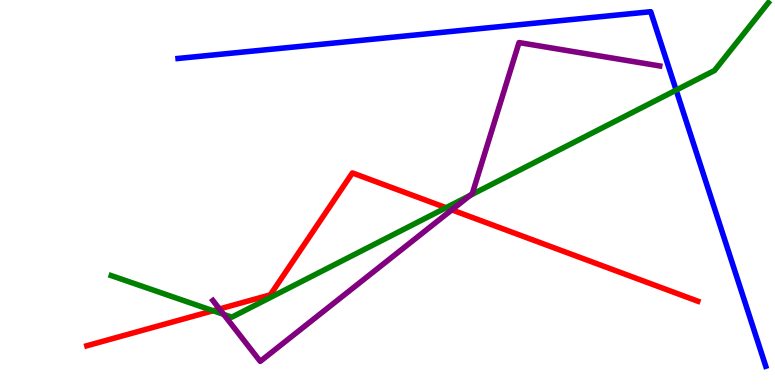[{'lines': ['blue', 'red'], 'intersections': []}, {'lines': ['green', 'red'], 'intersections': [{'x': 2.75, 'y': 1.93}, {'x': 5.76, 'y': 4.61}]}, {'lines': ['purple', 'red'], 'intersections': [{'x': 2.83, 'y': 1.97}, {'x': 5.83, 'y': 4.55}]}, {'lines': ['blue', 'green'], 'intersections': [{'x': 8.72, 'y': 7.66}]}, {'lines': ['blue', 'purple'], 'intersections': []}, {'lines': ['green', 'purple'], 'intersections': [{'x': 2.89, 'y': 1.83}, {'x': 6.06, 'y': 4.92}]}]